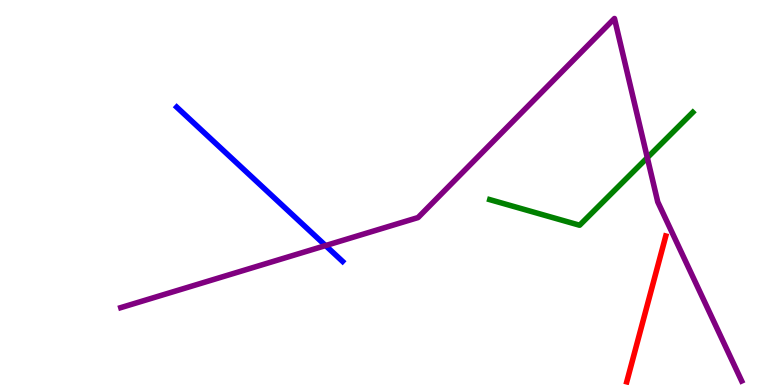[{'lines': ['blue', 'red'], 'intersections': []}, {'lines': ['green', 'red'], 'intersections': []}, {'lines': ['purple', 'red'], 'intersections': []}, {'lines': ['blue', 'green'], 'intersections': []}, {'lines': ['blue', 'purple'], 'intersections': [{'x': 4.2, 'y': 3.62}]}, {'lines': ['green', 'purple'], 'intersections': [{'x': 8.35, 'y': 5.9}]}]